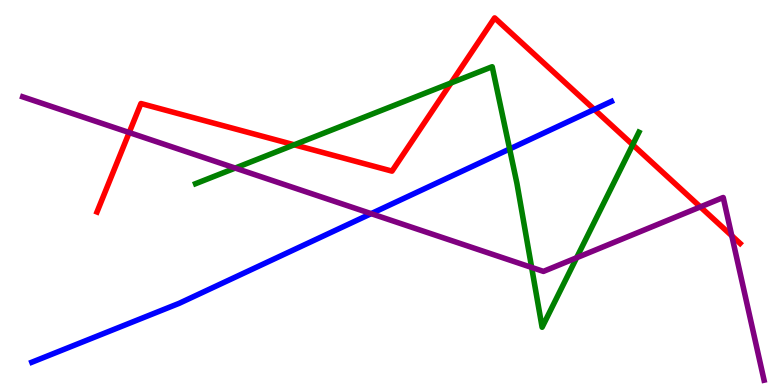[{'lines': ['blue', 'red'], 'intersections': [{'x': 7.67, 'y': 7.16}]}, {'lines': ['green', 'red'], 'intersections': [{'x': 3.8, 'y': 6.24}, {'x': 5.82, 'y': 7.85}, {'x': 8.16, 'y': 6.24}]}, {'lines': ['purple', 'red'], 'intersections': [{'x': 1.67, 'y': 6.56}, {'x': 9.04, 'y': 4.63}, {'x': 9.44, 'y': 3.88}]}, {'lines': ['blue', 'green'], 'intersections': [{'x': 6.58, 'y': 6.13}]}, {'lines': ['blue', 'purple'], 'intersections': [{'x': 4.79, 'y': 4.45}]}, {'lines': ['green', 'purple'], 'intersections': [{'x': 3.03, 'y': 5.63}, {'x': 6.86, 'y': 3.05}, {'x': 7.44, 'y': 3.31}]}]